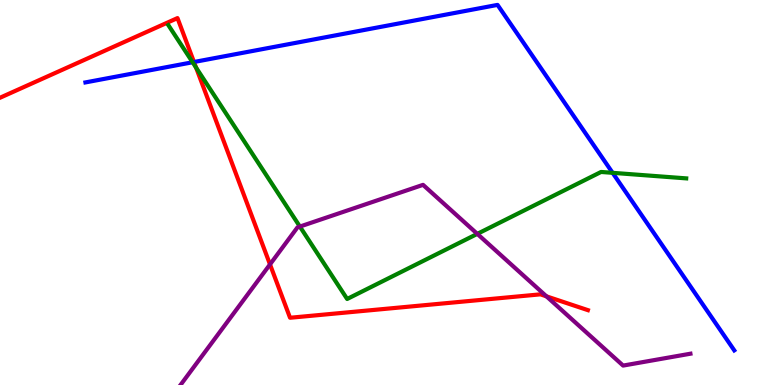[{'lines': ['blue', 'red'], 'intersections': [{'x': 2.5, 'y': 8.39}]}, {'lines': ['green', 'red'], 'intersections': [{'x': 2.53, 'y': 8.24}]}, {'lines': ['purple', 'red'], 'intersections': [{'x': 3.48, 'y': 3.13}, {'x': 7.05, 'y': 2.3}]}, {'lines': ['blue', 'green'], 'intersections': [{'x': 2.49, 'y': 8.38}, {'x': 7.9, 'y': 5.51}]}, {'lines': ['blue', 'purple'], 'intersections': []}, {'lines': ['green', 'purple'], 'intersections': [{'x': 3.87, 'y': 4.12}, {'x': 6.16, 'y': 3.93}]}]